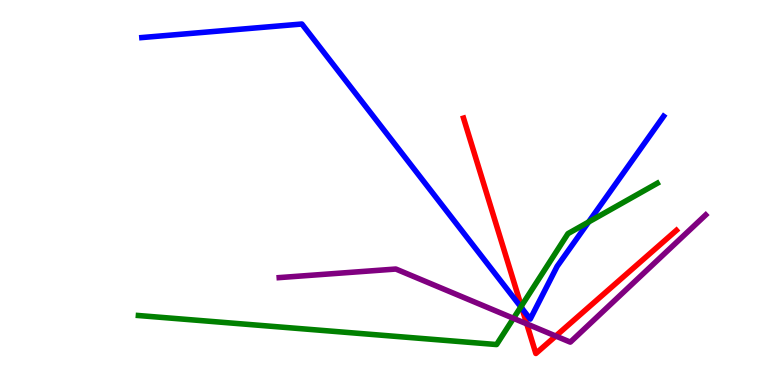[{'lines': ['blue', 'red'], 'intersections': [{'x': 6.74, 'y': 1.99}]}, {'lines': ['green', 'red'], 'intersections': [{'x': 6.73, 'y': 2.05}]}, {'lines': ['purple', 'red'], 'intersections': [{'x': 6.8, 'y': 1.59}, {'x': 7.17, 'y': 1.27}]}, {'lines': ['blue', 'green'], 'intersections': [{'x': 6.72, 'y': 2.03}, {'x': 7.59, 'y': 4.23}]}, {'lines': ['blue', 'purple'], 'intersections': []}, {'lines': ['green', 'purple'], 'intersections': [{'x': 6.63, 'y': 1.73}]}]